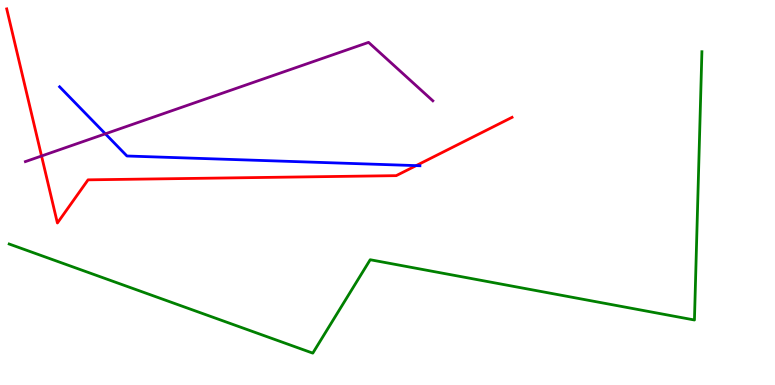[{'lines': ['blue', 'red'], 'intersections': [{'x': 5.37, 'y': 5.7}]}, {'lines': ['green', 'red'], 'intersections': []}, {'lines': ['purple', 'red'], 'intersections': [{'x': 0.536, 'y': 5.95}]}, {'lines': ['blue', 'green'], 'intersections': []}, {'lines': ['blue', 'purple'], 'intersections': [{'x': 1.36, 'y': 6.52}]}, {'lines': ['green', 'purple'], 'intersections': []}]